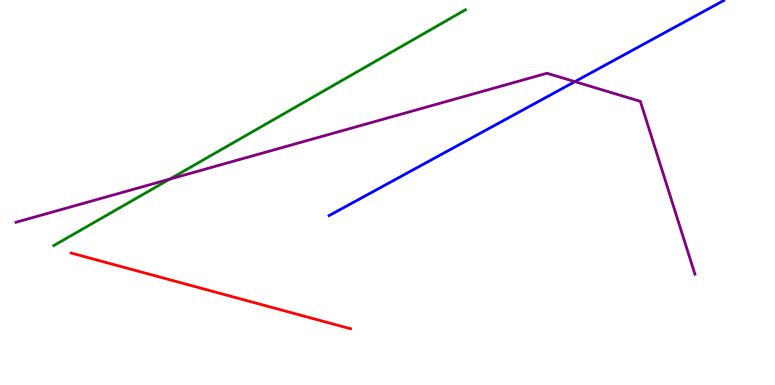[{'lines': ['blue', 'red'], 'intersections': []}, {'lines': ['green', 'red'], 'intersections': []}, {'lines': ['purple', 'red'], 'intersections': []}, {'lines': ['blue', 'green'], 'intersections': []}, {'lines': ['blue', 'purple'], 'intersections': [{'x': 7.42, 'y': 7.88}]}, {'lines': ['green', 'purple'], 'intersections': [{'x': 2.19, 'y': 5.35}]}]